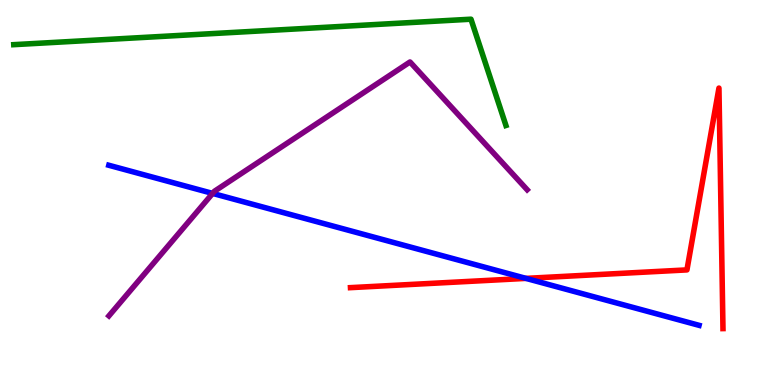[{'lines': ['blue', 'red'], 'intersections': [{'x': 6.79, 'y': 2.77}]}, {'lines': ['green', 'red'], 'intersections': []}, {'lines': ['purple', 'red'], 'intersections': []}, {'lines': ['blue', 'green'], 'intersections': []}, {'lines': ['blue', 'purple'], 'intersections': [{'x': 2.74, 'y': 4.98}]}, {'lines': ['green', 'purple'], 'intersections': []}]